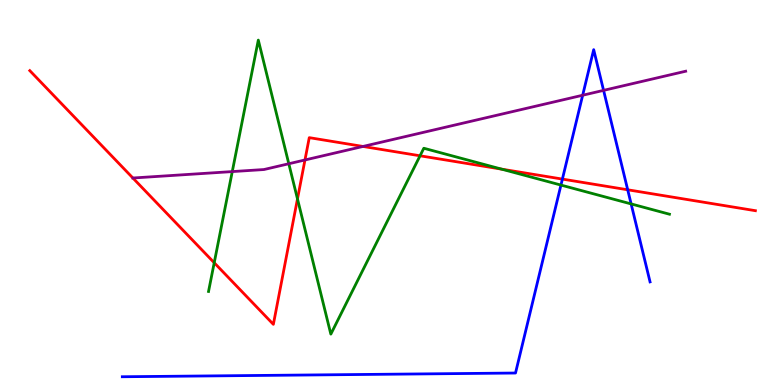[{'lines': ['blue', 'red'], 'intersections': [{'x': 7.26, 'y': 5.35}, {'x': 8.1, 'y': 5.07}]}, {'lines': ['green', 'red'], 'intersections': [{'x': 2.76, 'y': 3.18}, {'x': 3.84, 'y': 4.83}, {'x': 5.42, 'y': 5.95}, {'x': 6.47, 'y': 5.61}]}, {'lines': ['purple', 'red'], 'intersections': [{'x': 3.94, 'y': 5.84}, {'x': 4.68, 'y': 6.2}]}, {'lines': ['blue', 'green'], 'intersections': [{'x': 7.24, 'y': 5.19}, {'x': 8.14, 'y': 4.7}]}, {'lines': ['blue', 'purple'], 'intersections': [{'x': 7.52, 'y': 7.53}, {'x': 7.79, 'y': 7.65}]}, {'lines': ['green', 'purple'], 'intersections': [{'x': 3.0, 'y': 5.54}, {'x': 3.73, 'y': 5.75}]}]